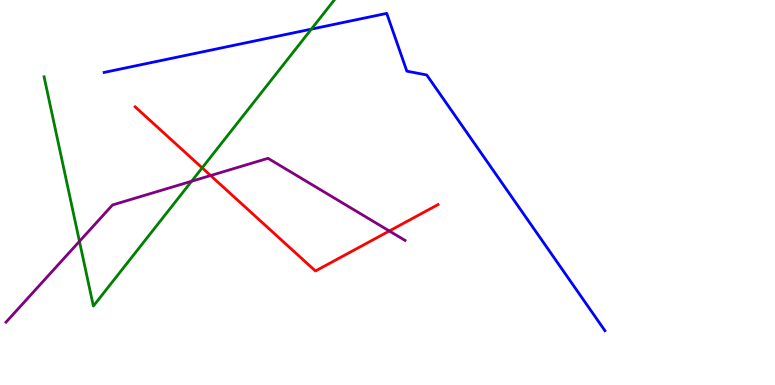[{'lines': ['blue', 'red'], 'intersections': []}, {'lines': ['green', 'red'], 'intersections': [{'x': 2.61, 'y': 5.64}]}, {'lines': ['purple', 'red'], 'intersections': [{'x': 2.72, 'y': 5.44}, {'x': 5.02, 'y': 4.0}]}, {'lines': ['blue', 'green'], 'intersections': [{'x': 4.02, 'y': 9.24}]}, {'lines': ['blue', 'purple'], 'intersections': []}, {'lines': ['green', 'purple'], 'intersections': [{'x': 1.03, 'y': 3.73}, {'x': 2.47, 'y': 5.29}]}]